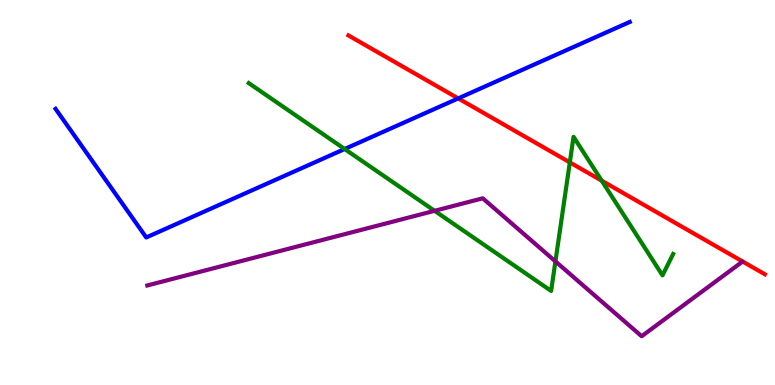[{'lines': ['blue', 'red'], 'intersections': [{'x': 5.91, 'y': 7.44}]}, {'lines': ['green', 'red'], 'intersections': [{'x': 7.35, 'y': 5.78}, {'x': 7.76, 'y': 5.31}]}, {'lines': ['purple', 'red'], 'intersections': []}, {'lines': ['blue', 'green'], 'intersections': [{'x': 4.45, 'y': 6.13}]}, {'lines': ['blue', 'purple'], 'intersections': []}, {'lines': ['green', 'purple'], 'intersections': [{'x': 5.61, 'y': 4.52}, {'x': 7.17, 'y': 3.21}]}]